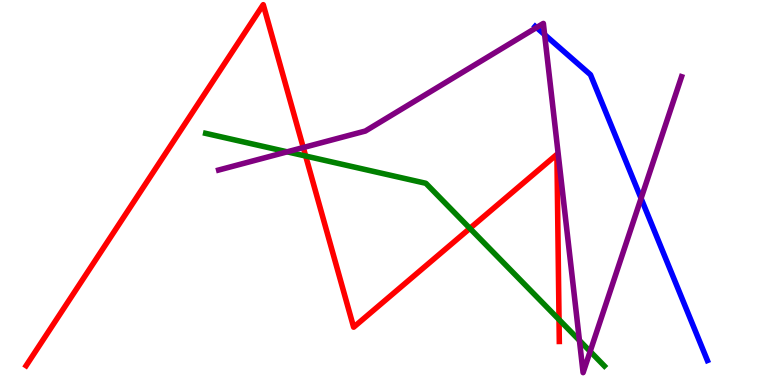[{'lines': ['blue', 'red'], 'intersections': []}, {'lines': ['green', 'red'], 'intersections': [{'x': 3.94, 'y': 5.95}, {'x': 6.06, 'y': 4.07}, {'x': 7.21, 'y': 1.7}]}, {'lines': ['purple', 'red'], 'intersections': [{'x': 3.91, 'y': 6.17}]}, {'lines': ['blue', 'green'], 'intersections': []}, {'lines': ['blue', 'purple'], 'intersections': [{'x': 6.92, 'y': 9.28}, {'x': 7.03, 'y': 9.1}, {'x': 8.27, 'y': 4.85}]}, {'lines': ['green', 'purple'], 'intersections': [{'x': 3.7, 'y': 6.06}, {'x': 7.48, 'y': 1.16}, {'x': 7.61, 'y': 0.872}]}]